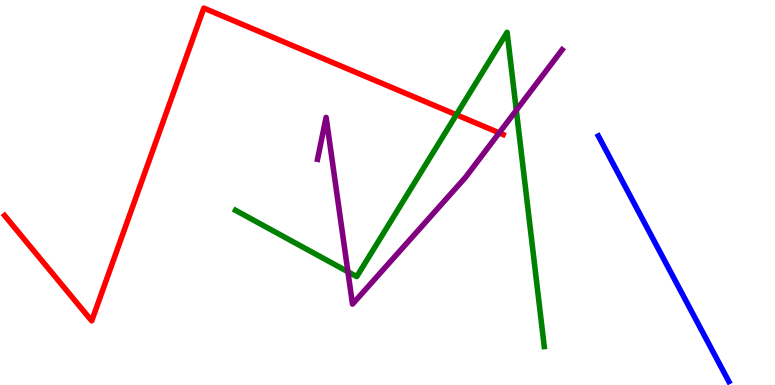[{'lines': ['blue', 'red'], 'intersections': []}, {'lines': ['green', 'red'], 'intersections': [{'x': 5.89, 'y': 7.02}]}, {'lines': ['purple', 'red'], 'intersections': [{'x': 6.44, 'y': 6.55}]}, {'lines': ['blue', 'green'], 'intersections': []}, {'lines': ['blue', 'purple'], 'intersections': []}, {'lines': ['green', 'purple'], 'intersections': [{'x': 4.49, 'y': 2.94}, {'x': 6.66, 'y': 7.14}]}]